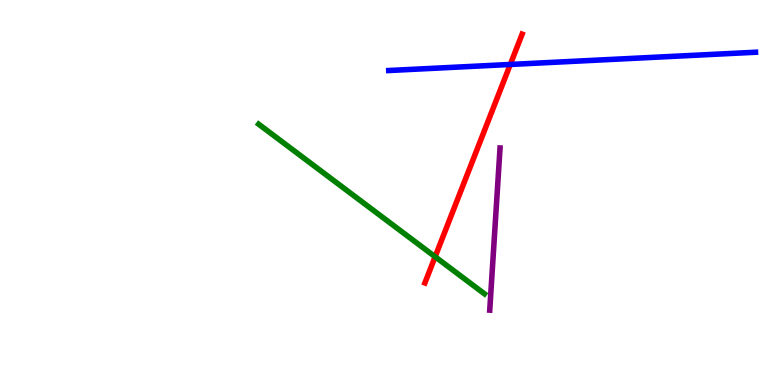[{'lines': ['blue', 'red'], 'intersections': [{'x': 6.58, 'y': 8.33}]}, {'lines': ['green', 'red'], 'intersections': [{'x': 5.61, 'y': 3.33}]}, {'lines': ['purple', 'red'], 'intersections': []}, {'lines': ['blue', 'green'], 'intersections': []}, {'lines': ['blue', 'purple'], 'intersections': []}, {'lines': ['green', 'purple'], 'intersections': []}]